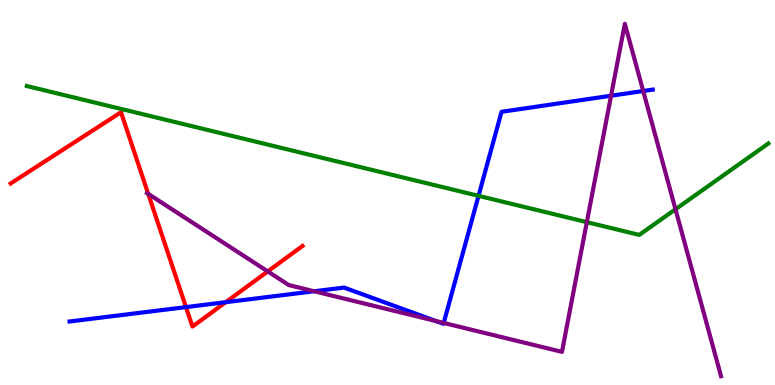[{'lines': ['blue', 'red'], 'intersections': [{'x': 2.4, 'y': 2.02}, {'x': 2.91, 'y': 2.15}]}, {'lines': ['green', 'red'], 'intersections': []}, {'lines': ['purple', 'red'], 'intersections': [{'x': 1.91, 'y': 4.96}, {'x': 3.45, 'y': 2.95}]}, {'lines': ['blue', 'green'], 'intersections': [{'x': 6.17, 'y': 4.91}]}, {'lines': ['blue', 'purple'], 'intersections': [{'x': 4.05, 'y': 2.43}, {'x': 5.63, 'y': 1.66}, {'x': 5.73, 'y': 1.61}, {'x': 7.88, 'y': 7.51}, {'x': 8.3, 'y': 7.64}]}, {'lines': ['green', 'purple'], 'intersections': [{'x': 7.57, 'y': 4.23}, {'x': 8.72, 'y': 4.56}]}]